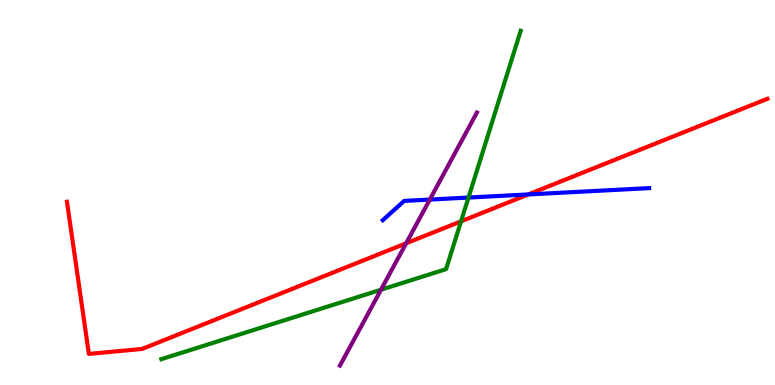[{'lines': ['blue', 'red'], 'intersections': [{'x': 6.82, 'y': 4.95}]}, {'lines': ['green', 'red'], 'intersections': [{'x': 5.95, 'y': 4.25}]}, {'lines': ['purple', 'red'], 'intersections': [{'x': 5.24, 'y': 3.68}]}, {'lines': ['blue', 'green'], 'intersections': [{'x': 6.04, 'y': 4.87}]}, {'lines': ['blue', 'purple'], 'intersections': [{'x': 5.55, 'y': 4.82}]}, {'lines': ['green', 'purple'], 'intersections': [{'x': 4.92, 'y': 2.47}]}]